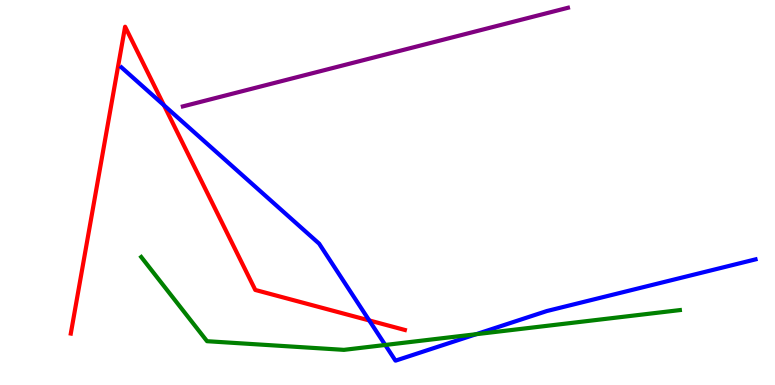[{'lines': ['blue', 'red'], 'intersections': [{'x': 2.12, 'y': 7.27}, {'x': 4.76, 'y': 1.68}]}, {'lines': ['green', 'red'], 'intersections': []}, {'lines': ['purple', 'red'], 'intersections': []}, {'lines': ['blue', 'green'], 'intersections': [{'x': 4.97, 'y': 1.04}, {'x': 6.14, 'y': 1.32}]}, {'lines': ['blue', 'purple'], 'intersections': []}, {'lines': ['green', 'purple'], 'intersections': []}]